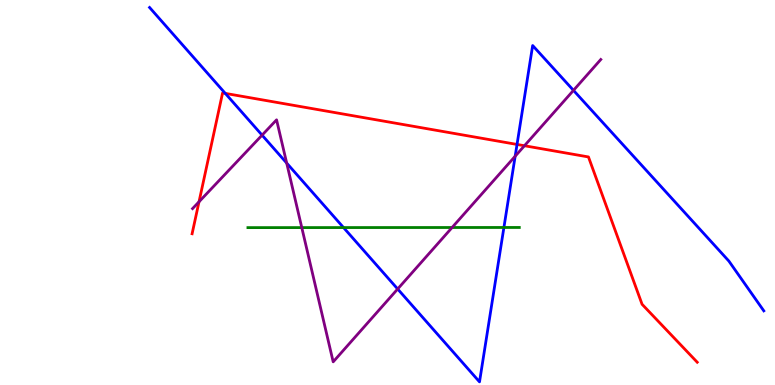[{'lines': ['blue', 'red'], 'intersections': [{'x': 2.91, 'y': 7.57}, {'x': 6.67, 'y': 6.25}]}, {'lines': ['green', 'red'], 'intersections': []}, {'lines': ['purple', 'red'], 'intersections': [{'x': 2.57, 'y': 4.76}, {'x': 6.77, 'y': 6.21}]}, {'lines': ['blue', 'green'], 'intersections': [{'x': 4.43, 'y': 4.09}, {'x': 6.5, 'y': 4.09}]}, {'lines': ['blue', 'purple'], 'intersections': [{'x': 3.38, 'y': 6.49}, {'x': 3.7, 'y': 5.76}, {'x': 5.13, 'y': 2.49}, {'x': 6.65, 'y': 5.94}, {'x': 7.4, 'y': 7.65}]}, {'lines': ['green', 'purple'], 'intersections': [{'x': 3.89, 'y': 4.09}, {'x': 5.83, 'y': 4.09}]}]